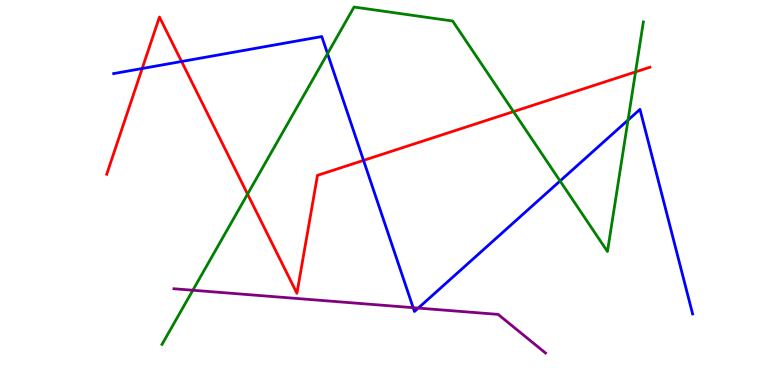[{'lines': ['blue', 'red'], 'intersections': [{'x': 1.83, 'y': 8.22}, {'x': 2.34, 'y': 8.4}, {'x': 4.69, 'y': 5.83}]}, {'lines': ['green', 'red'], 'intersections': [{'x': 3.19, 'y': 4.96}, {'x': 6.63, 'y': 7.1}, {'x': 8.2, 'y': 8.13}]}, {'lines': ['purple', 'red'], 'intersections': []}, {'lines': ['blue', 'green'], 'intersections': [{'x': 4.23, 'y': 8.61}, {'x': 7.23, 'y': 5.3}, {'x': 8.1, 'y': 6.88}]}, {'lines': ['blue', 'purple'], 'intersections': [{'x': 5.33, 'y': 2.01}, {'x': 5.4, 'y': 2.0}]}, {'lines': ['green', 'purple'], 'intersections': [{'x': 2.49, 'y': 2.46}]}]